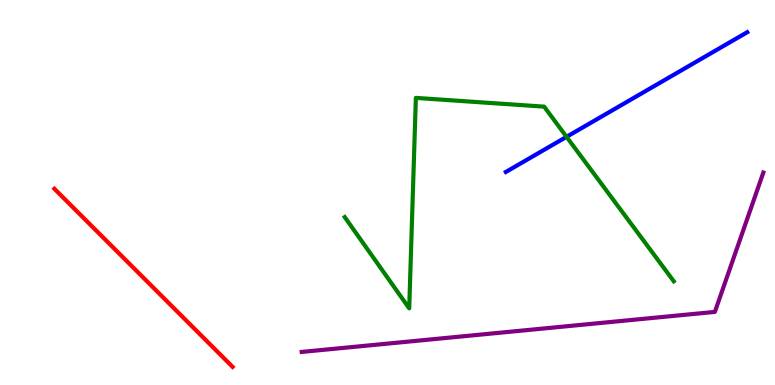[{'lines': ['blue', 'red'], 'intersections': []}, {'lines': ['green', 'red'], 'intersections': []}, {'lines': ['purple', 'red'], 'intersections': []}, {'lines': ['blue', 'green'], 'intersections': [{'x': 7.31, 'y': 6.45}]}, {'lines': ['blue', 'purple'], 'intersections': []}, {'lines': ['green', 'purple'], 'intersections': []}]